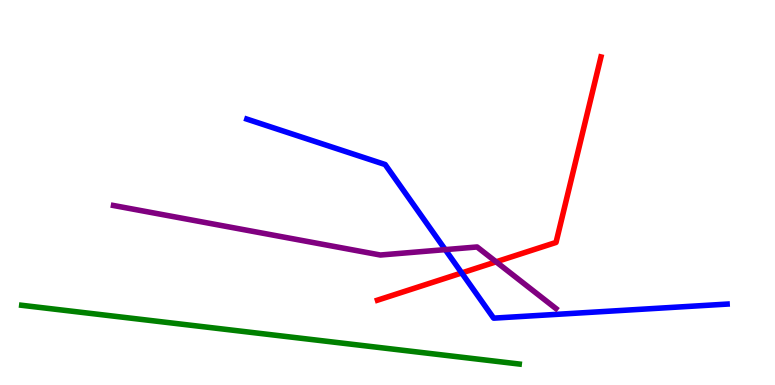[{'lines': ['blue', 'red'], 'intersections': [{'x': 5.96, 'y': 2.91}]}, {'lines': ['green', 'red'], 'intersections': []}, {'lines': ['purple', 'red'], 'intersections': [{'x': 6.4, 'y': 3.2}]}, {'lines': ['blue', 'green'], 'intersections': []}, {'lines': ['blue', 'purple'], 'intersections': [{'x': 5.75, 'y': 3.52}]}, {'lines': ['green', 'purple'], 'intersections': []}]